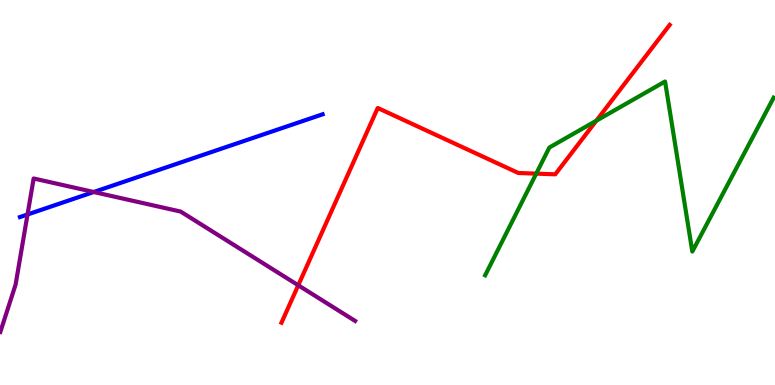[{'lines': ['blue', 'red'], 'intersections': []}, {'lines': ['green', 'red'], 'intersections': [{'x': 6.92, 'y': 5.49}, {'x': 7.69, 'y': 6.86}]}, {'lines': ['purple', 'red'], 'intersections': [{'x': 3.85, 'y': 2.59}]}, {'lines': ['blue', 'green'], 'intersections': []}, {'lines': ['blue', 'purple'], 'intersections': [{'x': 0.355, 'y': 4.43}, {'x': 1.21, 'y': 5.01}]}, {'lines': ['green', 'purple'], 'intersections': []}]